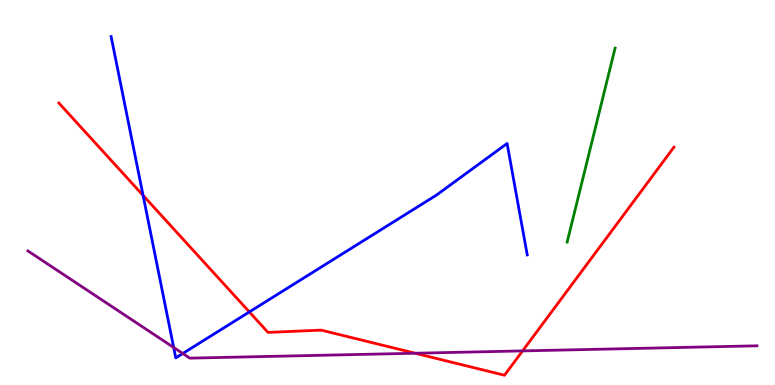[{'lines': ['blue', 'red'], 'intersections': [{'x': 1.85, 'y': 4.93}, {'x': 3.22, 'y': 1.9}]}, {'lines': ['green', 'red'], 'intersections': []}, {'lines': ['purple', 'red'], 'intersections': [{'x': 5.36, 'y': 0.825}, {'x': 6.74, 'y': 0.885}]}, {'lines': ['blue', 'green'], 'intersections': []}, {'lines': ['blue', 'purple'], 'intersections': [{'x': 2.24, 'y': 0.975}, {'x': 2.36, 'y': 0.818}]}, {'lines': ['green', 'purple'], 'intersections': []}]